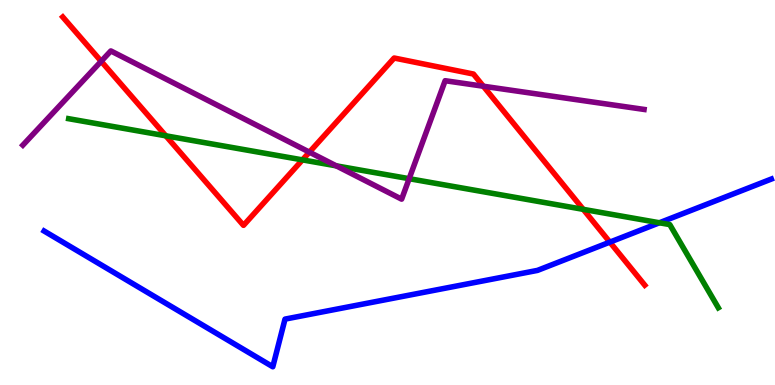[{'lines': ['blue', 'red'], 'intersections': [{'x': 7.87, 'y': 3.71}]}, {'lines': ['green', 'red'], 'intersections': [{'x': 2.14, 'y': 6.47}, {'x': 3.9, 'y': 5.85}, {'x': 7.53, 'y': 4.56}]}, {'lines': ['purple', 'red'], 'intersections': [{'x': 1.31, 'y': 8.41}, {'x': 3.99, 'y': 6.05}, {'x': 6.24, 'y': 7.76}]}, {'lines': ['blue', 'green'], 'intersections': [{'x': 8.51, 'y': 4.21}]}, {'lines': ['blue', 'purple'], 'intersections': []}, {'lines': ['green', 'purple'], 'intersections': [{'x': 4.34, 'y': 5.69}, {'x': 5.28, 'y': 5.36}]}]